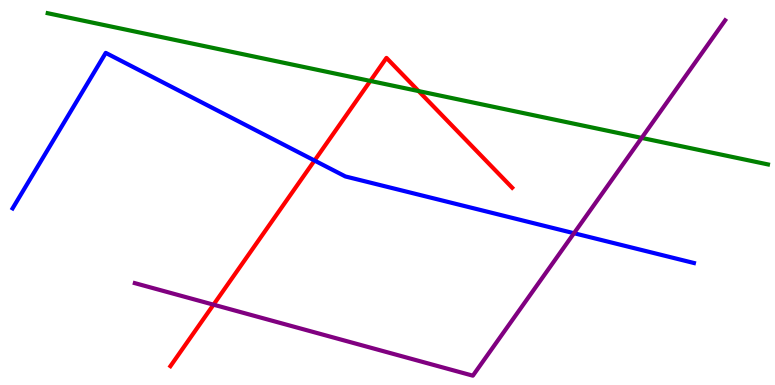[{'lines': ['blue', 'red'], 'intersections': [{'x': 4.06, 'y': 5.83}]}, {'lines': ['green', 'red'], 'intersections': [{'x': 4.78, 'y': 7.9}, {'x': 5.4, 'y': 7.63}]}, {'lines': ['purple', 'red'], 'intersections': [{'x': 2.76, 'y': 2.09}]}, {'lines': ['blue', 'green'], 'intersections': []}, {'lines': ['blue', 'purple'], 'intersections': [{'x': 7.41, 'y': 3.94}]}, {'lines': ['green', 'purple'], 'intersections': [{'x': 8.28, 'y': 6.42}]}]